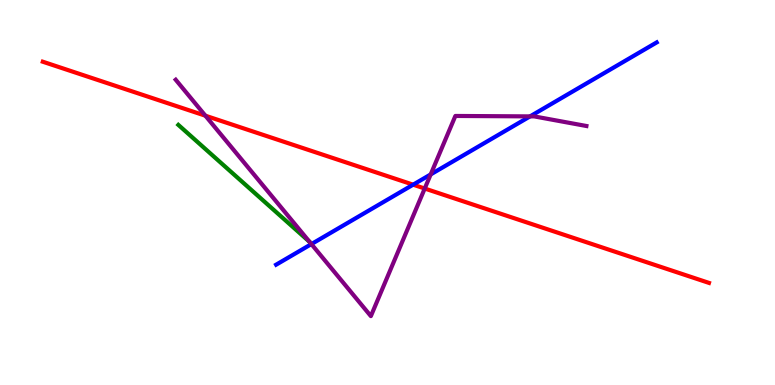[{'lines': ['blue', 'red'], 'intersections': [{'x': 5.33, 'y': 5.2}]}, {'lines': ['green', 'red'], 'intersections': []}, {'lines': ['purple', 'red'], 'intersections': [{'x': 2.65, 'y': 6.99}, {'x': 5.48, 'y': 5.1}]}, {'lines': ['blue', 'green'], 'intersections': []}, {'lines': ['blue', 'purple'], 'intersections': [{'x': 4.02, 'y': 3.66}, {'x': 5.56, 'y': 5.47}, {'x': 6.84, 'y': 6.98}]}, {'lines': ['green', 'purple'], 'intersections': []}]